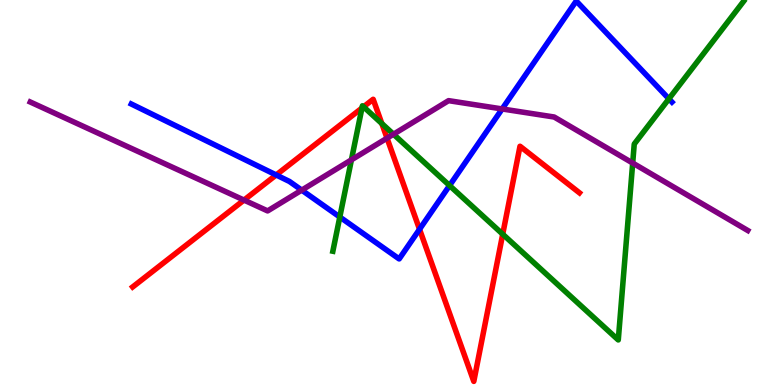[{'lines': ['blue', 'red'], 'intersections': [{'x': 3.56, 'y': 5.46}, {'x': 5.41, 'y': 4.05}]}, {'lines': ['green', 'red'], 'intersections': [{'x': 4.67, 'y': 7.19}, {'x': 4.69, 'y': 7.23}, {'x': 4.93, 'y': 6.79}, {'x': 6.49, 'y': 3.92}]}, {'lines': ['purple', 'red'], 'intersections': [{'x': 3.15, 'y': 4.8}, {'x': 4.99, 'y': 6.41}]}, {'lines': ['blue', 'green'], 'intersections': [{'x': 4.38, 'y': 4.36}, {'x': 5.8, 'y': 5.18}, {'x': 8.63, 'y': 7.43}]}, {'lines': ['blue', 'purple'], 'intersections': [{'x': 3.89, 'y': 5.06}, {'x': 6.48, 'y': 7.17}]}, {'lines': ['green', 'purple'], 'intersections': [{'x': 4.53, 'y': 5.85}, {'x': 5.08, 'y': 6.51}, {'x': 8.16, 'y': 5.77}]}]